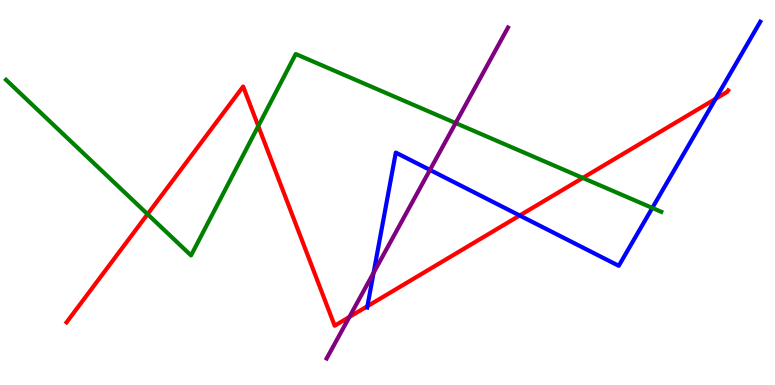[{'lines': ['blue', 'red'], 'intersections': [{'x': 4.74, 'y': 2.05}, {'x': 6.71, 'y': 4.4}, {'x': 9.23, 'y': 7.43}]}, {'lines': ['green', 'red'], 'intersections': [{'x': 1.9, 'y': 4.44}, {'x': 3.33, 'y': 6.73}, {'x': 7.52, 'y': 5.38}]}, {'lines': ['purple', 'red'], 'intersections': [{'x': 4.51, 'y': 1.77}]}, {'lines': ['blue', 'green'], 'intersections': [{'x': 8.42, 'y': 4.6}]}, {'lines': ['blue', 'purple'], 'intersections': [{'x': 4.82, 'y': 2.91}, {'x': 5.55, 'y': 5.59}]}, {'lines': ['green', 'purple'], 'intersections': [{'x': 5.88, 'y': 6.8}]}]